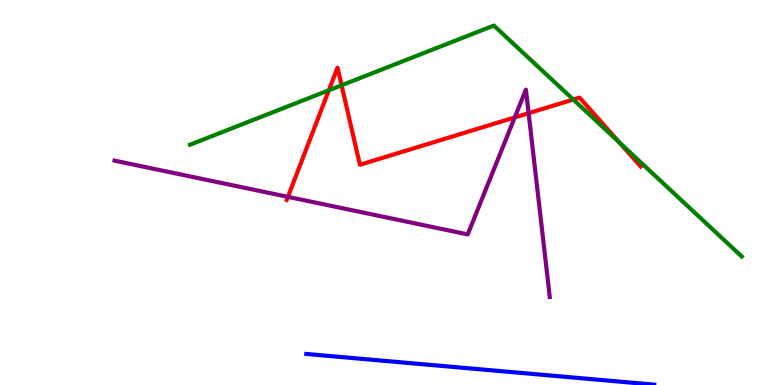[{'lines': ['blue', 'red'], 'intersections': []}, {'lines': ['green', 'red'], 'intersections': [{'x': 4.24, 'y': 7.65}, {'x': 4.41, 'y': 7.78}, {'x': 7.4, 'y': 7.41}, {'x': 7.99, 'y': 6.3}]}, {'lines': ['purple', 'red'], 'intersections': [{'x': 3.72, 'y': 4.89}, {'x': 6.64, 'y': 6.95}, {'x': 6.82, 'y': 7.06}]}, {'lines': ['blue', 'green'], 'intersections': []}, {'lines': ['blue', 'purple'], 'intersections': []}, {'lines': ['green', 'purple'], 'intersections': []}]